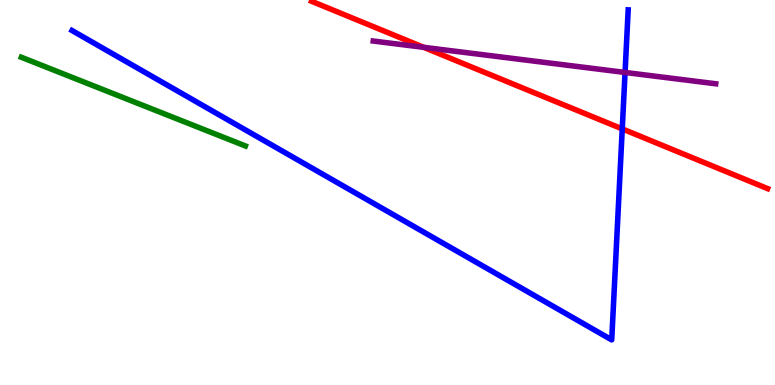[{'lines': ['blue', 'red'], 'intersections': [{'x': 8.03, 'y': 6.65}]}, {'lines': ['green', 'red'], 'intersections': []}, {'lines': ['purple', 'red'], 'intersections': [{'x': 5.47, 'y': 8.77}]}, {'lines': ['blue', 'green'], 'intersections': []}, {'lines': ['blue', 'purple'], 'intersections': [{'x': 8.07, 'y': 8.12}]}, {'lines': ['green', 'purple'], 'intersections': []}]